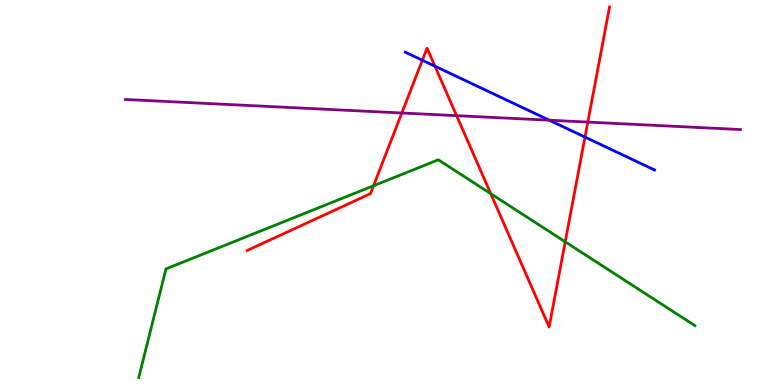[{'lines': ['blue', 'red'], 'intersections': [{'x': 5.45, 'y': 8.44}, {'x': 5.61, 'y': 8.28}, {'x': 7.55, 'y': 6.44}]}, {'lines': ['green', 'red'], 'intersections': [{'x': 4.82, 'y': 5.18}, {'x': 6.33, 'y': 4.97}, {'x': 7.29, 'y': 3.72}]}, {'lines': ['purple', 'red'], 'intersections': [{'x': 5.18, 'y': 7.07}, {'x': 5.89, 'y': 7.0}, {'x': 7.58, 'y': 6.83}]}, {'lines': ['blue', 'green'], 'intersections': []}, {'lines': ['blue', 'purple'], 'intersections': [{'x': 7.09, 'y': 6.88}]}, {'lines': ['green', 'purple'], 'intersections': []}]